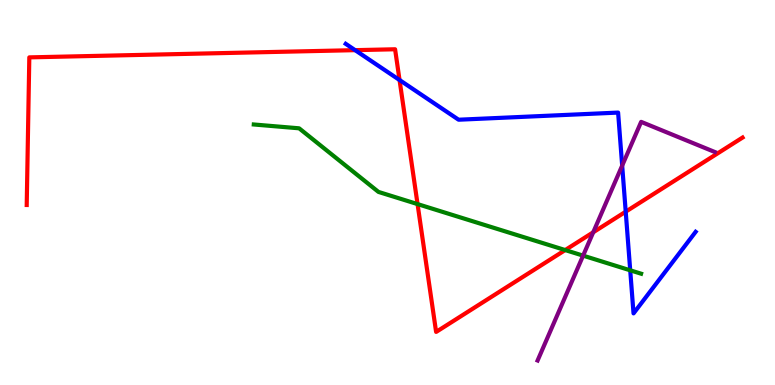[{'lines': ['blue', 'red'], 'intersections': [{'x': 4.58, 'y': 8.7}, {'x': 5.16, 'y': 7.92}, {'x': 8.07, 'y': 4.5}]}, {'lines': ['green', 'red'], 'intersections': [{'x': 5.39, 'y': 4.7}, {'x': 7.29, 'y': 3.5}]}, {'lines': ['purple', 'red'], 'intersections': [{'x': 7.65, 'y': 3.97}]}, {'lines': ['blue', 'green'], 'intersections': [{'x': 8.13, 'y': 2.98}]}, {'lines': ['blue', 'purple'], 'intersections': [{'x': 8.03, 'y': 5.7}]}, {'lines': ['green', 'purple'], 'intersections': [{'x': 7.52, 'y': 3.36}]}]